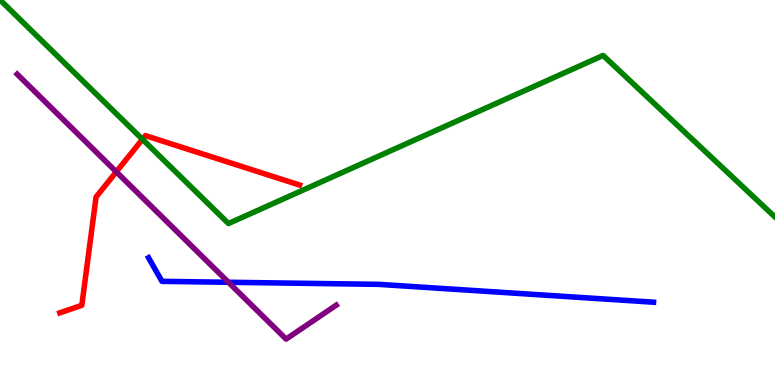[{'lines': ['blue', 'red'], 'intersections': []}, {'lines': ['green', 'red'], 'intersections': [{'x': 1.84, 'y': 6.38}]}, {'lines': ['purple', 'red'], 'intersections': [{'x': 1.5, 'y': 5.54}]}, {'lines': ['blue', 'green'], 'intersections': []}, {'lines': ['blue', 'purple'], 'intersections': [{'x': 2.95, 'y': 2.67}]}, {'lines': ['green', 'purple'], 'intersections': []}]